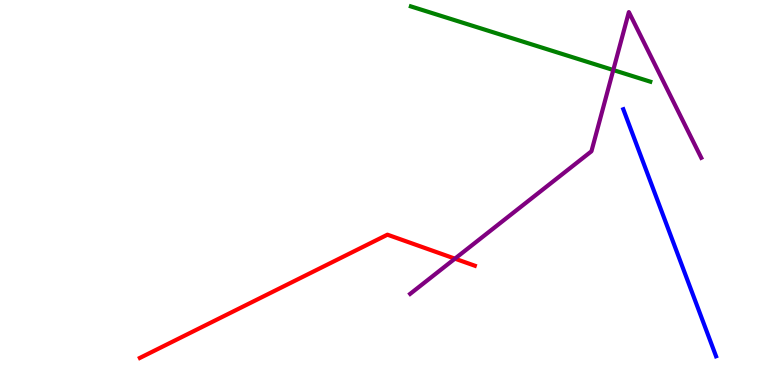[{'lines': ['blue', 'red'], 'intersections': []}, {'lines': ['green', 'red'], 'intersections': []}, {'lines': ['purple', 'red'], 'intersections': [{'x': 5.87, 'y': 3.28}]}, {'lines': ['blue', 'green'], 'intersections': []}, {'lines': ['blue', 'purple'], 'intersections': []}, {'lines': ['green', 'purple'], 'intersections': [{'x': 7.91, 'y': 8.18}]}]